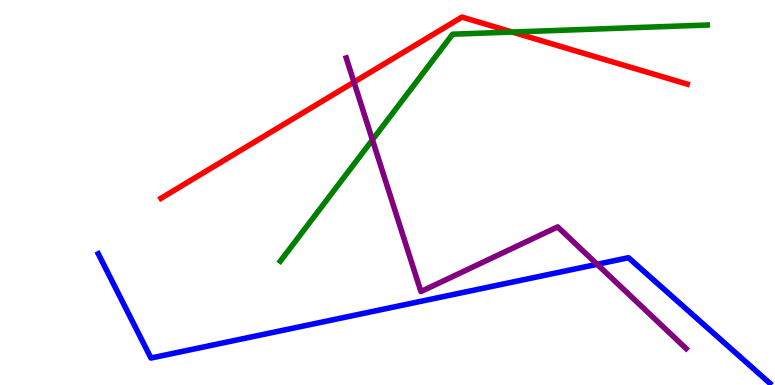[{'lines': ['blue', 'red'], 'intersections': []}, {'lines': ['green', 'red'], 'intersections': [{'x': 6.61, 'y': 9.17}]}, {'lines': ['purple', 'red'], 'intersections': [{'x': 4.57, 'y': 7.87}]}, {'lines': ['blue', 'green'], 'intersections': []}, {'lines': ['blue', 'purple'], 'intersections': [{'x': 7.7, 'y': 3.14}]}, {'lines': ['green', 'purple'], 'intersections': [{'x': 4.81, 'y': 6.37}]}]